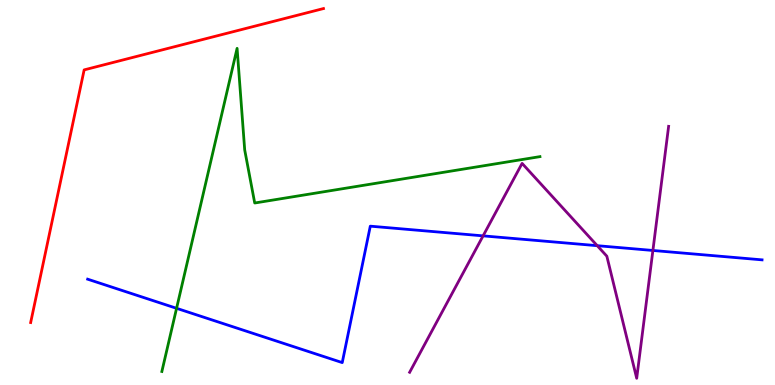[{'lines': ['blue', 'red'], 'intersections': []}, {'lines': ['green', 'red'], 'intersections': []}, {'lines': ['purple', 'red'], 'intersections': []}, {'lines': ['blue', 'green'], 'intersections': [{'x': 2.28, 'y': 1.99}]}, {'lines': ['blue', 'purple'], 'intersections': [{'x': 6.23, 'y': 3.87}, {'x': 7.71, 'y': 3.62}, {'x': 8.42, 'y': 3.49}]}, {'lines': ['green', 'purple'], 'intersections': []}]